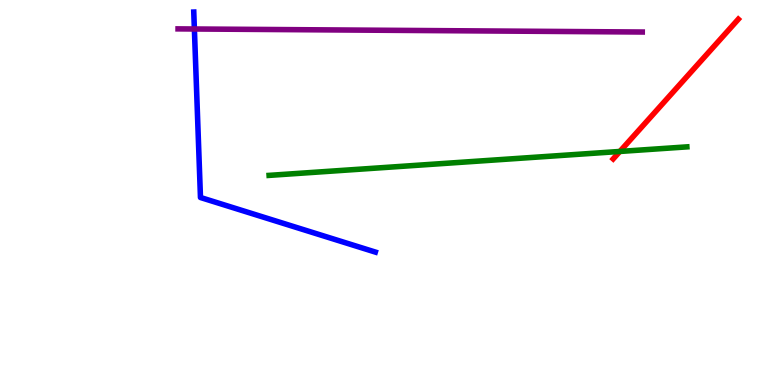[{'lines': ['blue', 'red'], 'intersections': []}, {'lines': ['green', 'red'], 'intersections': [{'x': 8.0, 'y': 6.07}]}, {'lines': ['purple', 'red'], 'intersections': []}, {'lines': ['blue', 'green'], 'intersections': []}, {'lines': ['blue', 'purple'], 'intersections': [{'x': 2.51, 'y': 9.25}]}, {'lines': ['green', 'purple'], 'intersections': []}]